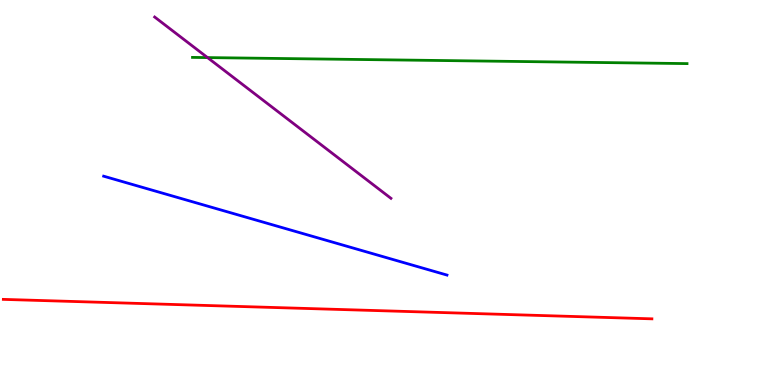[{'lines': ['blue', 'red'], 'intersections': []}, {'lines': ['green', 'red'], 'intersections': []}, {'lines': ['purple', 'red'], 'intersections': []}, {'lines': ['blue', 'green'], 'intersections': []}, {'lines': ['blue', 'purple'], 'intersections': []}, {'lines': ['green', 'purple'], 'intersections': [{'x': 2.68, 'y': 8.5}]}]